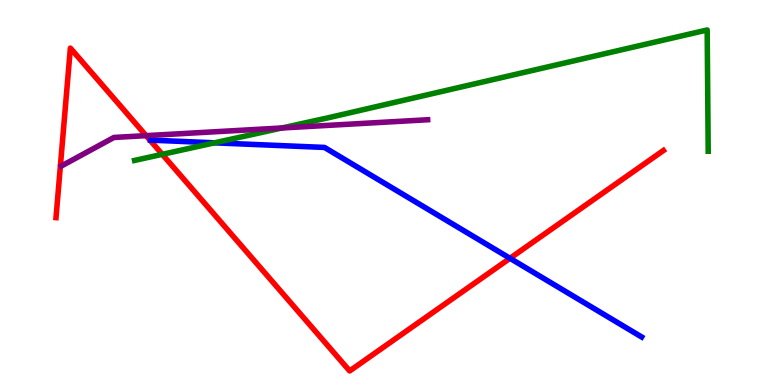[{'lines': ['blue', 'red'], 'intersections': [{'x': 6.58, 'y': 3.29}]}, {'lines': ['green', 'red'], 'intersections': [{'x': 2.09, 'y': 5.99}]}, {'lines': ['purple', 'red'], 'intersections': [{'x': 1.89, 'y': 6.48}]}, {'lines': ['blue', 'green'], 'intersections': [{'x': 2.77, 'y': 6.29}]}, {'lines': ['blue', 'purple'], 'intersections': []}, {'lines': ['green', 'purple'], 'intersections': [{'x': 3.64, 'y': 6.68}]}]